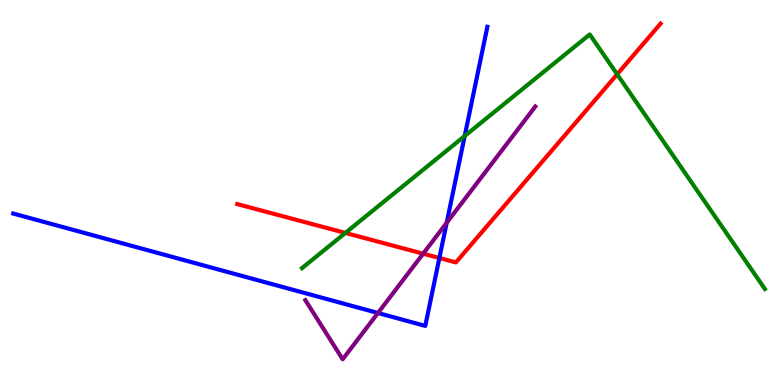[{'lines': ['blue', 'red'], 'intersections': [{'x': 5.67, 'y': 3.3}]}, {'lines': ['green', 'red'], 'intersections': [{'x': 4.46, 'y': 3.95}, {'x': 7.96, 'y': 8.07}]}, {'lines': ['purple', 'red'], 'intersections': [{'x': 5.46, 'y': 3.41}]}, {'lines': ['blue', 'green'], 'intersections': [{'x': 6.0, 'y': 6.47}]}, {'lines': ['blue', 'purple'], 'intersections': [{'x': 4.88, 'y': 1.87}, {'x': 5.76, 'y': 4.21}]}, {'lines': ['green', 'purple'], 'intersections': []}]